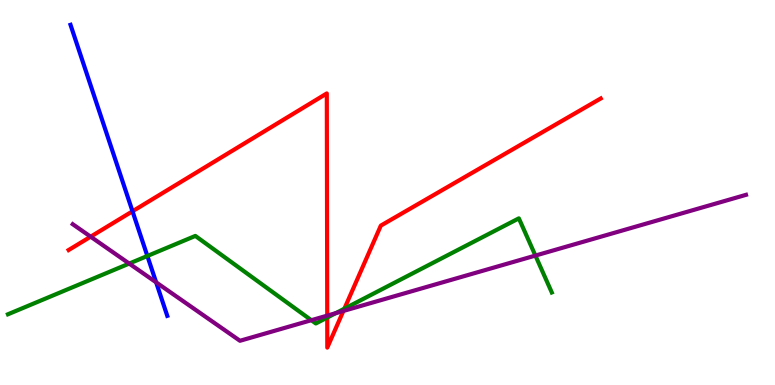[{'lines': ['blue', 'red'], 'intersections': [{'x': 1.71, 'y': 4.51}]}, {'lines': ['green', 'red'], 'intersections': [{'x': 4.22, 'y': 1.75}, {'x': 4.44, 'y': 1.98}]}, {'lines': ['purple', 'red'], 'intersections': [{'x': 1.17, 'y': 3.85}, {'x': 4.22, 'y': 1.8}, {'x': 4.43, 'y': 1.92}]}, {'lines': ['blue', 'green'], 'intersections': [{'x': 1.9, 'y': 3.35}]}, {'lines': ['blue', 'purple'], 'intersections': [{'x': 2.01, 'y': 2.67}]}, {'lines': ['green', 'purple'], 'intersections': [{'x': 1.67, 'y': 3.15}, {'x': 4.02, 'y': 1.68}, {'x': 4.33, 'y': 1.87}, {'x': 6.91, 'y': 3.36}]}]